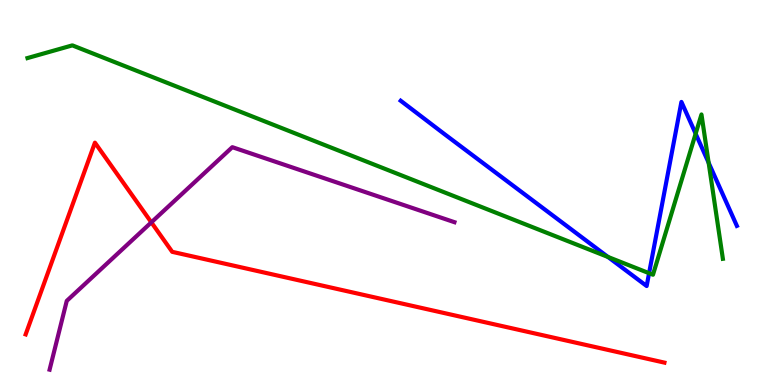[{'lines': ['blue', 'red'], 'intersections': []}, {'lines': ['green', 'red'], 'intersections': []}, {'lines': ['purple', 'red'], 'intersections': [{'x': 1.95, 'y': 4.22}]}, {'lines': ['blue', 'green'], 'intersections': [{'x': 7.84, 'y': 3.33}, {'x': 8.38, 'y': 2.9}, {'x': 8.98, 'y': 6.53}, {'x': 9.14, 'y': 5.77}]}, {'lines': ['blue', 'purple'], 'intersections': []}, {'lines': ['green', 'purple'], 'intersections': []}]